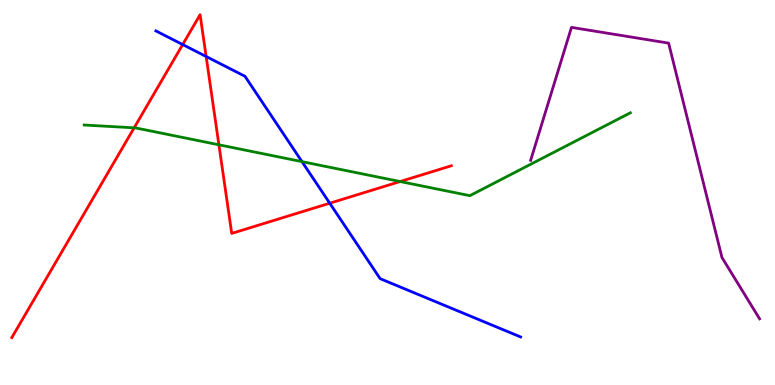[{'lines': ['blue', 'red'], 'intersections': [{'x': 2.36, 'y': 8.84}, {'x': 2.66, 'y': 8.53}, {'x': 4.25, 'y': 4.72}]}, {'lines': ['green', 'red'], 'intersections': [{'x': 1.73, 'y': 6.68}, {'x': 2.82, 'y': 6.24}, {'x': 5.16, 'y': 5.28}]}, {'lines': ['purple', 'red'], 'intersections': []}, {'lines': ['blue', 'green'], 'intersections': [{'x': 3.9, 'y': 5.8}]}, {'lines': ['blue', 'purple'], 'intersections': []}, {'lines': ['green', 'purple'], 'intersections': []}]